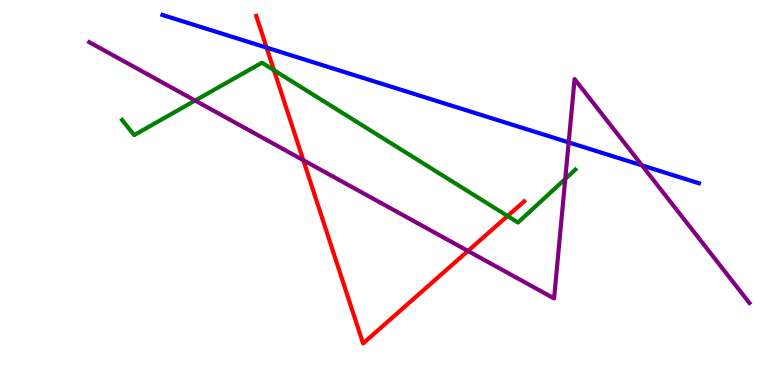[{'lines': ['blue', 'red'], 'intersections': [{'x': 3.44, 'y': 8.76}]}, {'lines': ['green', 'red'], 'intersections': [{'x': 3.53, 'y': 8.18}, {'x': 6.55, 'y': 4.39}]}, {'lines': ['purple', 'red'], 'intersections': [{'x': 3.91, 'y': 5.84}, {'x': 6.04, 'y': 3.48}]}, {'lines': ['blue', 'green'], 'intersections': []}, {'lines': ['blue', 'purple'], 'intersections': [{'x': 7.34, 'y': 6.3}, {'x': 8.28, 'y': 5.7}]}, {'lines': ['green', 'purple'], 'intersections': [{'x': 2.52, 'y': 7.39}, {'x': 7.29, 'y': 5.35}]}]